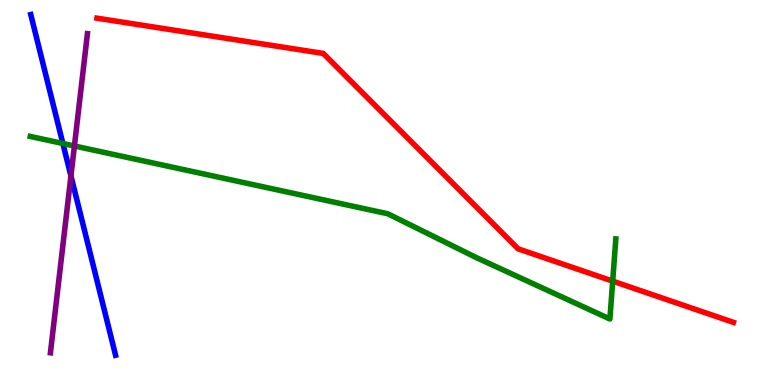[{'lines': ['blue', 'red'], 'intersections': []}, {'lines': ['green', 'red'], 'intersections': [{'x': 7.91, 'y': 2.7}]}, {'lines': ['purple', 'red'], 'intersections': []}, {'lines': ['blue', 'green'], 'intersections': [{'x': 0.811, 'y': 6.27}]}, {'lines': ['blue', 'purple'], 'intersections': [{'x': 0.915, 'y': 5.43}]}, {'lines': ['green', 'purple'], 'intersections': [{'x': 0.96, 'y': 6.21}]}]